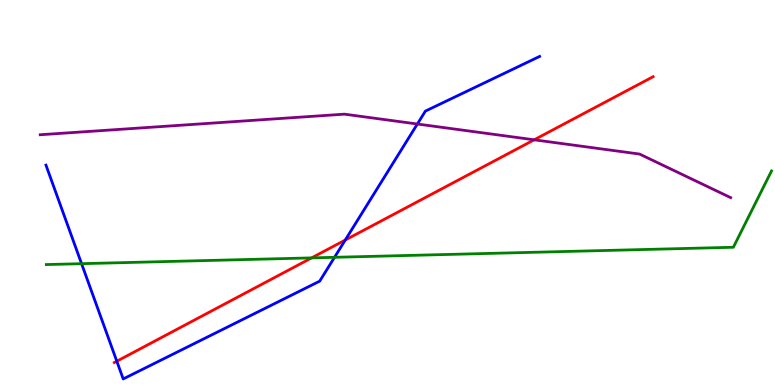[{'lines': ['blue', 'red'], 'intersections': [{'x': 1.51, 'y': 0.617}, {'x': 4.45, 'y': 3.77}]}, {'lines': ['green', 'red'], 'intersections': [{'x': 4.02, 'y': 3.3}]}, {'lines': ['purple', 'red'], 'intersections': [{'x': 6.89, 'y': 6.37}]}, {'lines': ['blue', 'green'], 'intersections': [{'x': 1.05, 'y': 3.15}, {'x': 4.32, 'y': 3.32}]}, {'lines': ['blue', 'purple'], 'intersections': [{'x': 5.39, 'y': 6.78}]}, {'lines': ['green', 'purple'], 'intersections': []}]